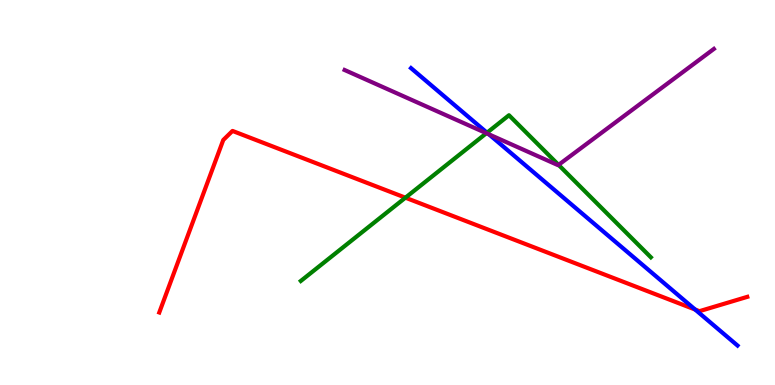[{'lines': ['blue', 'red'], 'intersections': [{'x': 8.97, 'y': 1.96}]}, {'lines': ['green', 'red'], 'intersections': [{'x': 5.23, 'y': 4.87}]}, {'lines': ['purple', 'red'], 'intersections': []}, {'lines': ['blue', 'green'], 'intersections': [{'x': 6.28, 'y': 6.55}]}, {'lines': ['blue', 'purple'], 'intersections': [{'x': 6.31, 'y': 6.51}]}, {'lines': ['green', 'purple'], 'intersections': [{'x': 6.28, 'y': 6.54}, {'x': 7.21, 'y': 5.72}]}]